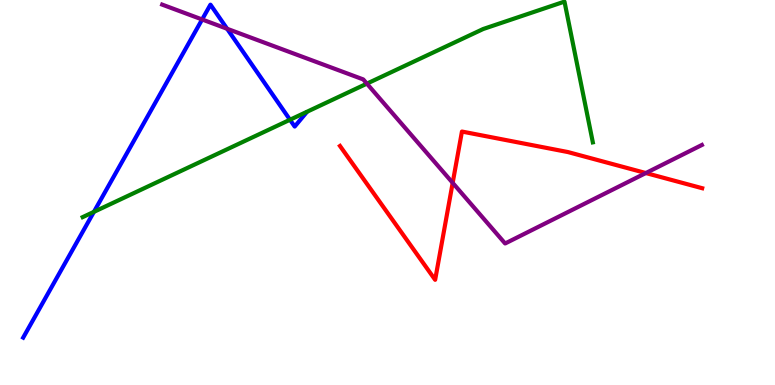[{'lines': ['blue', 'red'], 'intersections': []}, {'lines': ['green', 'red'], 'intersections': []}, {'lines': ['purple', 'red'], 'intersections': [{'x': 5.84, 'y': 5.25}, {'x': 8.33, 'y': 5.51}]}, {'lines': ['blue', 'green'], 'intersections': [{'x': 1.21, 'y': 4.5}, {'x': 3.74, 'y': 6.89}]}, {'lines': ['blue', 'purple'], 'intersections': [{'x': 2.61, 'y': 9.49}, {'x': 2.93, 'y': 9.25}]}, {'lines': ['green', 'purple'], 'intersections': [{'x': 4.73, 'y': 7.83}]}]